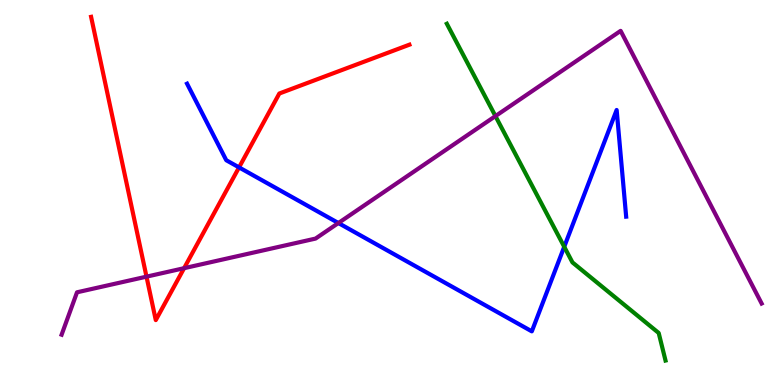[{'lines': ['blue', 'red'], 'intersections': [{'x': 3.08, 'y': 5.65}]}, {'lines': ['green', 'red'], 'intersections': []}, {'lines': ['purple', 'red'], 'intersections': [{'x': 1.89, 'y': 2.81}, {'x': 2.38, 'y': 3.03}]}, {'lines': ['blue', 'green'], 'intersections': [{'x': 7.28, 'y': 3.59}]}, {'lines': ['blue', 'purple'], 'intersections': [{'x': 4.37, 'y': 4.21}]}, {'lines': ['green', 'purple'], 'intersections': [{'x': 6.39, 'y': 6.98}]}]